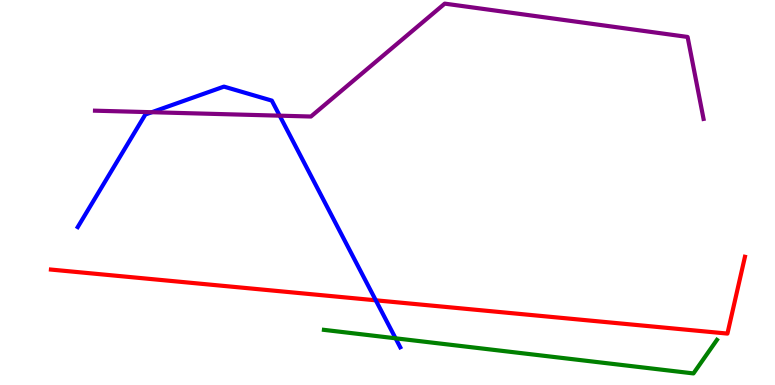[{'lines': ['blue', 'red'], 'intersections': [{'x': 4.85, 'y': 2.2}]}, {'lines': ['green', 'red'], 'intersections': []}, {'lines': ['purple', 'red'], 'intersections': []}, {'lines': ['blue', 'green'], 'intersections': [{'x': 5.1, 'y': 1.21}]}, {'lines': ['blue', 'purple'], 'intersections': [{'x': 1.96, 'y': 7.09}, {'x': 3.61, 'y': 7.0}]}, {'lines': ['green', 'purple'], 'intersections': []}]